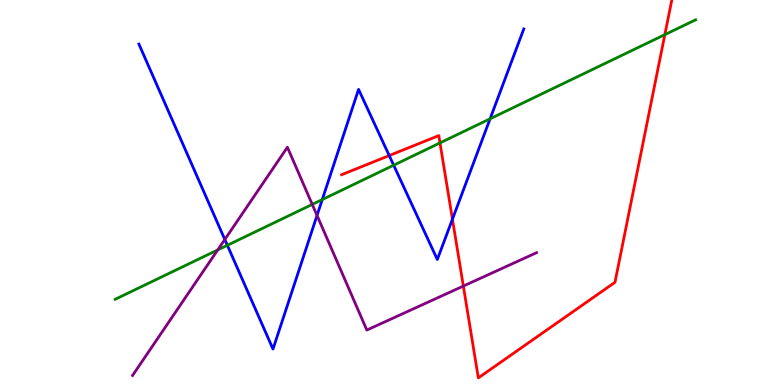[{'lines': ['blue', 'red'], 'intersections': [{'x': 5.02, 'y': 5.96}, {'x': 5.84, 'y': 4.31}]}, {'lines': ['green', 'red'], 'intersections': [{'x': 5.68, 'y': 6.29}, {'x': 8.58, 'y': 9.1}]}, {'lines': ['purple', 'red'], 'intersections': [{'x': 5.98, 'y': 2.57}]}, {'lines': ['blue', 'green'], 'intersections': [{'x': 2.93, 'y': 3.63}, {'x': 4.16, 'y': 4.82}, {'x': 5.08, 'y': 5.71}, {'x': 6.32, 'y': 6.91}]}, {'lines': ['blue', 'purple'], 'intersections': [{'x': 2.9, 'y': 3.78}, {'x': 4.09, 'y': 4.4}]}, {'lines': ['green', 'purple'], 'intersections': [{'x': 2.81, 'y': 3.51}, {'x': 4.03, 'y': 4.69}]}]